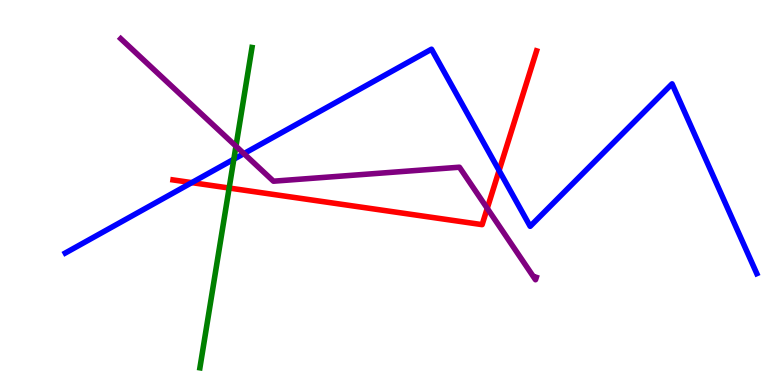[{'lines': ['blue', 'red'], 'intersections': [{'x': 2.47, 'y': 5.26}, {'x': 6.44, 'y': 5.57}]}, {'lines': ['green', 'red'], 'intersections': [{'x': 2.96, 'y': 5.12}]}, {'lines': ['purple', 'red'], 'intersections': [{'x': 6.29, 'y': 4.59}]}, {'lines': ['blue', 'green'], 'intersections': [{'x': 3.02, 'y': 5.86}]}, {'lines': ['blue', 'purple'], 'intersections': [{'x': 3.15, 'y': 6.01}]}, {'lines': ['green', 'purple'], 'intersections': [{'x': 3.04, 'y': 6.2}]}]